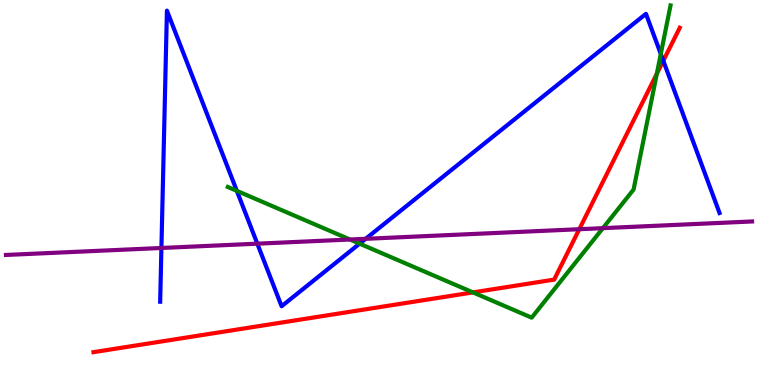[{'lines': ['blue', 'red'], 'intersections': [{'x': 8.56, 'y': 8.42}]}, {'lines': ['green', 'red'], 'intersections': [{'x': 6.1, 'y': 2.41}, {'x': 8.48, 'y': 8.08}]}, {'lines': ['purple', 'red'], 'intersections': [{'x': 7.47, 'y': 4.05}]}, {'lines': ['blue', 'green'], 'intersections': [{'x': 3.06, 'y': 5.04}, {'x': 4.64, 'y': 3.67}, {'x': 8.53, 'y': 8.6}]}, {'lines': ['blue', 'purple'], 'intersections': [{'x': 2.08, 'y': 3.56}, {'x': 3.32, 'y': 3.67}, {'x': 4.72, 'y': 3.8}]}, {'lines': ['green', 'purple'], 'intersections': [{'x': 4.52, 'y': 3.78}, {'x': 7.78, 'y': 4.07}]}]